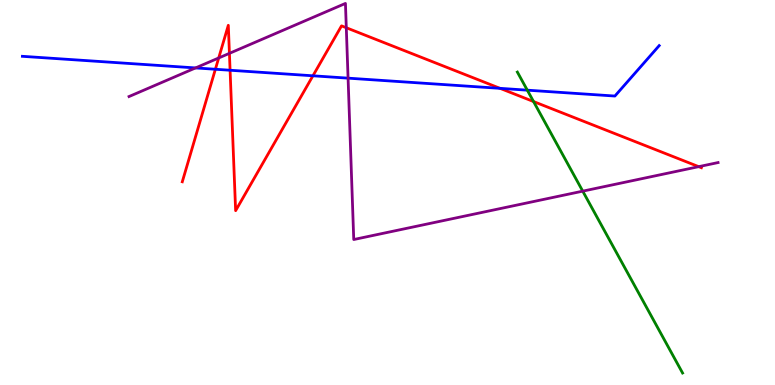[{'lines': ['blue', 'red'], 'intersections': [{'x': 2.78, 'y': 8.2}, {'x': 2.97, 'y': 8.18}, {'x': 4.04, 'y': 8.03}, {'x': 6.45, 'y': 7.71}]}, {'lines': ['green', 'red'], 'intersections': [{'x': 6.88, 'y': 7.36}]}, {'lines': ['purple', 'red'], 'intersections': [{'x': 2.82, 'y': 8.49}, {'x': 2.96, 'y': 8.61}, {'x': 4.47, 'y': 9.28}, {'x': 9.02, 'y': 5.67}]}, {'lines': ['blue', 'green'], 'intersections': [{'x': 6.8, 'y': 7.66}]}, {'lines': ['blue', 'purple'], 'intersections': [{'x': 2.52, 'y': 8.24}, {'x': 4.49, 'y': 7.97}]}, {'lines': ['green', 'purple'], 'intersections': [{'x': 7.52, 'y': 5.04}]}]